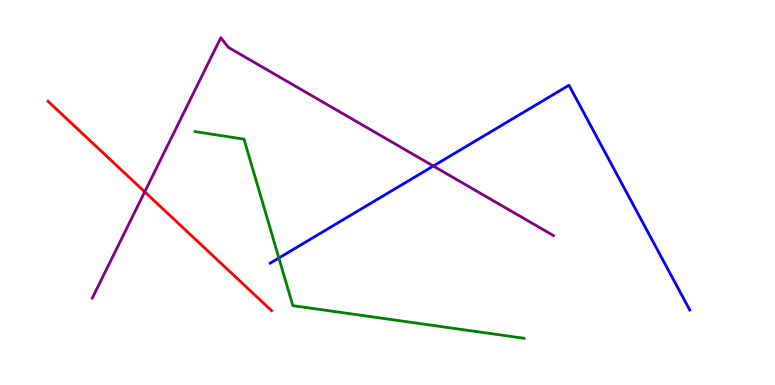[{'lines': ['blue', 'red'], 'intersections': []}, {'lines': ['green', 'red'], 'intersections': []}, {'lines': ['purple', 'red'], 'intersections': [{'x': 1.87, 'y': 5.02}]}, {'lines': ['blue', 'green'], 'intersections': [{'x': 3.6, 'y': 3.3}]}, {'lines': ['blue', 'purple'], 'intersections': [{'x': 5.59, 'y': 5.69}]}, {'lines': ['green', 'purple'], 'intersections': []}]